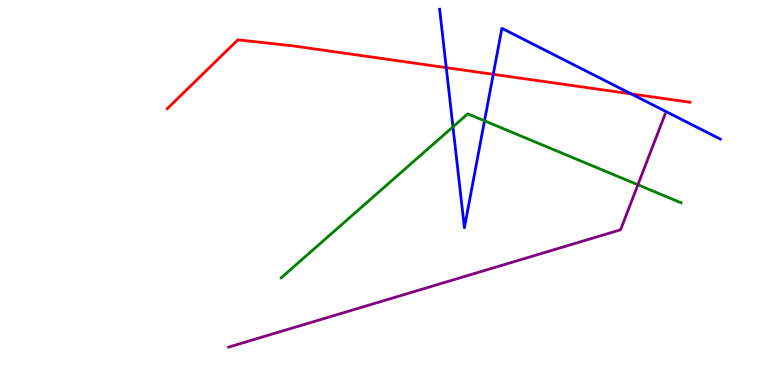[{'lines': ['blue', 'red'], 'intersections': [{'x': 5.76, 'y': 8.24}, {'x': 6.36, 'y': 8.07}, {'x': 8.14, 'y': 7.56}]}, {'lines': ['green', 'red'], 'intersections': []}, {'lines': ['purple', 'red'], 'intersections': []}, {'lines': ['blue', 'green'], 'intersections': [{'x': 5.84, 'y': 6.71}, {'x': 6.25, 'y': 6.86}]}, {'lines': ['blue', 'purple'], 'intersections': []}, {'lines': ['green', 'purple'], 'intersections': [{'x': 8.23, 'y': 5.2}]}]